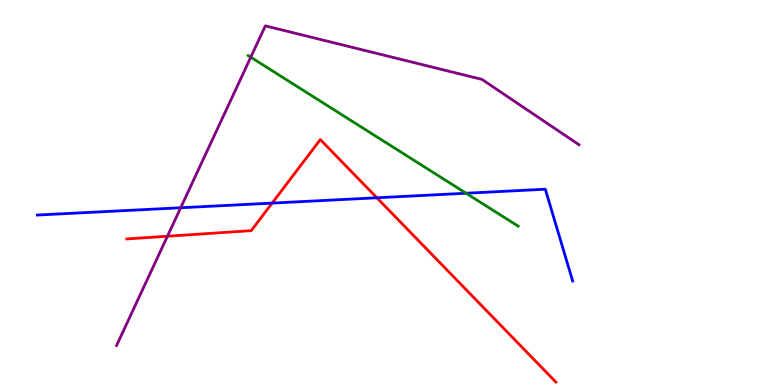[{'lines': ['blue', 'red'], 'intersections': [{'x': 3.51, 'y': 4.72}, {'x': 4.86, 'y': 4.86}]}, {'lines': ['green', 'red'], 'intersections': []}, {'lines': ['purple', 'red'], 'intersections': [{'x': 2.16, 'y': 3.86}]}, {'lines': ['blue', 'green'], 'intersections': [{'x': 6.01, 'y': 4.98}]}, {'lines': ['blue', 'purple'], 'intersections': [{'x': 2.33, 'y': 4.6}]}, {'lines': ['green', 'purple'], 'intersections': [{'x': 3.24, 'y': 8.51}]}]